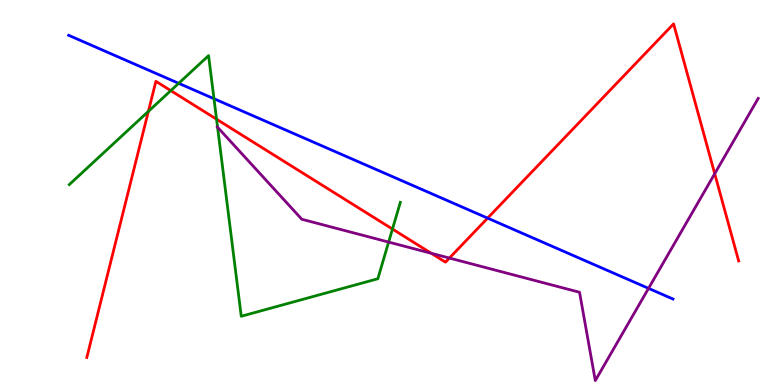[{'lines': ['blue', 'red'], 'intersections': [{'x': 6.29, 'y': 4.33}]}, {'lines': ['green', 'red'], 'intersections': [{'x': 1.91, 'y': 7.11}, {'x': 2.2, 'y': 7.65}, {'x': 2.79, 'y': 6.9}, {'x': 5.06, 'y': 4.05}]}, {'lines': ['purple', 'red'], 'intersections': [{'x': 5.56, 'y': 3.42}, {'x': 5.8, 'y': 3.3}, {'x': 9.22, 'y': 5.49}]}, {'lines': ['blue', 'green'], 'intersections': [{'x': 2.31, 'y': 7.84}, {'x': 2.76, 'y': 7.44}]}, {'lines': ['blue', 'purple'], 'intersections': [{'x': 8.37, 'y': 2.51}]}, {'lines': ['green', 'purple'], 'intersections': [{'x': 2.81, 'y': 6.7}, {'x': 5.01, 'y': 3.71}]}]